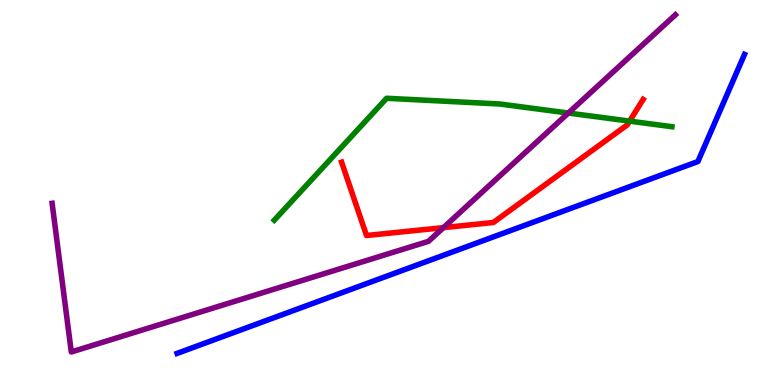[{'lines': ['blue', 'red'], 'intersections': []}, {'lines': ['green', 'red'], 'intersections': [{'x': 8.12, 'y': 6.85}]}, {'lines': ['purple', 'red'], 'intersections': [{'x': 5.72, 'y': 4.09}]}, {'lines': ['blue', 'green'], 'intersections': []}, {'lines': ['blue', 'purple'], 'intersections': []}, {'lines': ['green', 'purple'], 'intersections': [{'x': 7.33, 'y': 7.06}]}]